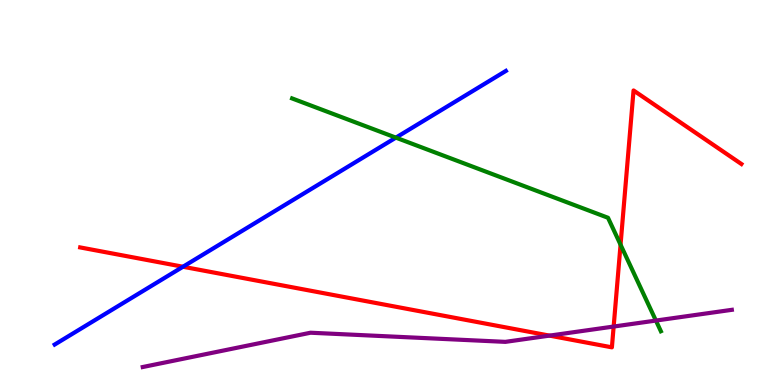[{'lines': ['blue', 'red'], 'intersections': [{'x': 2.36, 'y': 3.07}]}, {'lines': ['green', 'red'], 'intersections': [{'x': 8.01, 'y': 3.64}]}, {'lines': ['purple', 'red'], 'intersections': [{'x': 7.09, 'y': 1.28}, {'x': 7.92, 'y': 1.52}]}, {'lines': ['blue', 'green'], 'intersections': [{'x': 5.11, 'y': 6.43}]}, {'lines': ['blue', 'purple'], 'intersections': []}, {'lines': ['green', 'purple'], 'intersections': [{'x': 8.46, 'y': 1.67}]}]